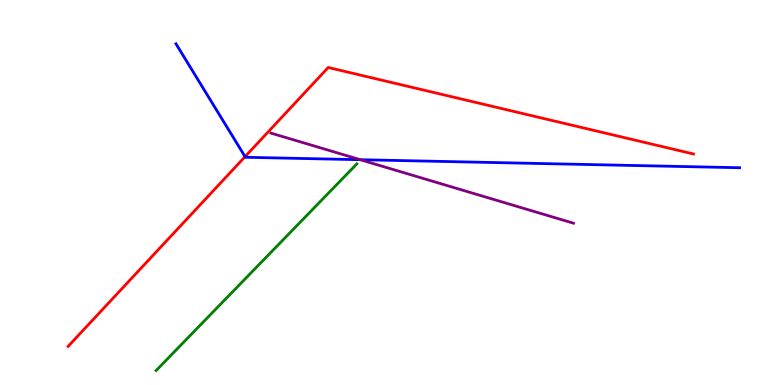[{'lines': ['blue', 'red'], 'intersections': [{'x': 3.16, 'y': 5.93}]}, {'lines': ['green', 'red'], 'intersections': []}, {'lines': ['purple', 'red'], 'intersections': []}, {'lines': ['blue', 'green'], 'intersections': []}, {'lines': ['blue', 'purple'], 'intersections': [{'x': 4.65, 'y': 5.85}]}, {'lines': ['green', 'purple'], 'intersections': []}]